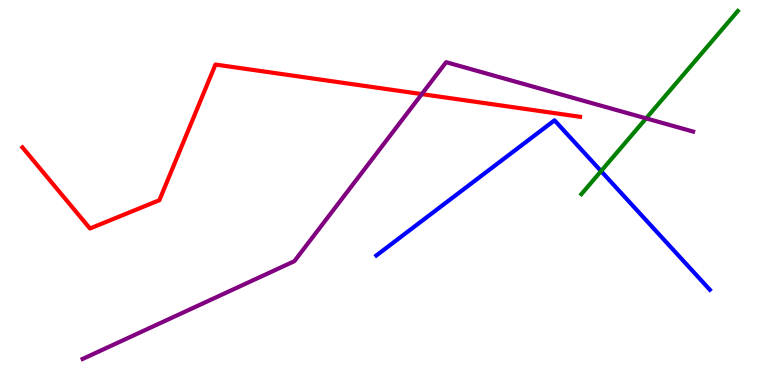[{'lines': ['blue', 'red'], 'intersections': []}, {'lines': ['green', 'red'], 'intersections': []}, {'lines': ['purple', 'red'], 'intersections': [{'x': 5.44, 'y': 7.56}]}, {'lines': ['blue', 'green'], 'intersections': [{'x': 7.76, 'y': 5.56}]}, {'lines': ['blue', 'purple'], 'intersections': []}, {'lines': ['green', 'purple'], 'intersections': [{'x': 8.34, 'y': 6.93}]}]